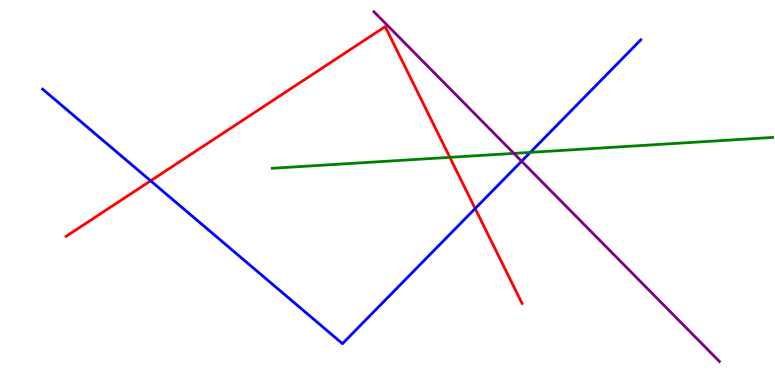[{'lines': ['blue', 'red'], 'intersections': [{'x': 1.94, 'y': 5.3}, {'x': 6.13, 'y': 4.58}]}, {'lines': ['green', 'red'], 'intersections': [{'x': 5.8, 'y': 5.91}]}, {'lines': ['purple', 'red'], 'intersections': []}, {'lines': ['blue', 'green'], 'intersections': [{'x': 6.84, 'y': 6.04}]}, {'lines': ['blue', 'purple'], 'intersections': [{'x': 6.73, 'y': 5.81}]}, {'lines': ['green', 'purple'], 'intersections': [{'x': 6.63, 'y': 6.02}]}]